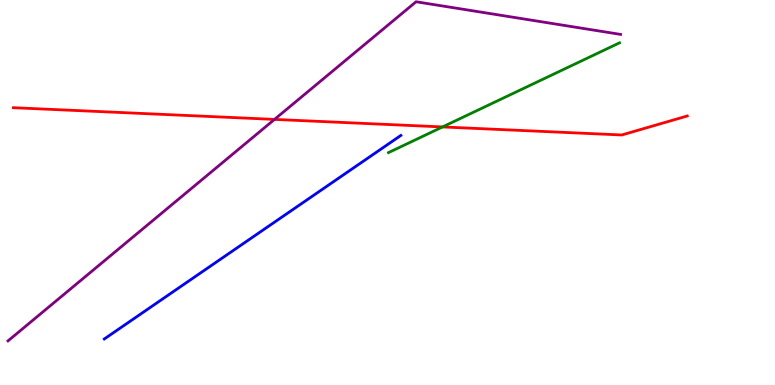[{'lines': ['blue', 'red'], 'intersections': []}, {'lines': ['green', 'red'], 'intersections': [{'x': 5.71, 'y': 6.7}]}, {'lines': ['purple', 'red'], 'intersections': [{'x': 3.54, 'y': 6.9}]}, {'lines': ['blue', 'green'], 'intersections': []}, {'lines': ['blue', 'purple'], 'intersections': []}, {'lines': ['green', 'purple'], 'intersections': []}]